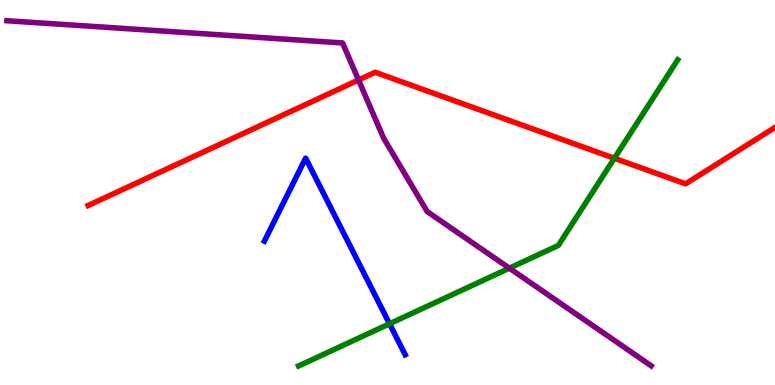[{'lines': ['blue', 'red'], 'intersections': []}, {'lines': ['green', 'red'], 'intersections': [{'x': 7.93, 'y': 5.89}]}, {'lines': ['purple', 'red'], 'intersections': [{'x': 4.63, 'y': 7.92}]}, {'lines': ['blue', 'green'], 'intersections': [{'x': 5.03, 'y': 1.59}]}, {'lines': ['blue', 'purple'], 'intersections': []}, {'lines': ['green', 'purple'], 'intersections': [{'x': 6.57, 'y': 3.03}]}]